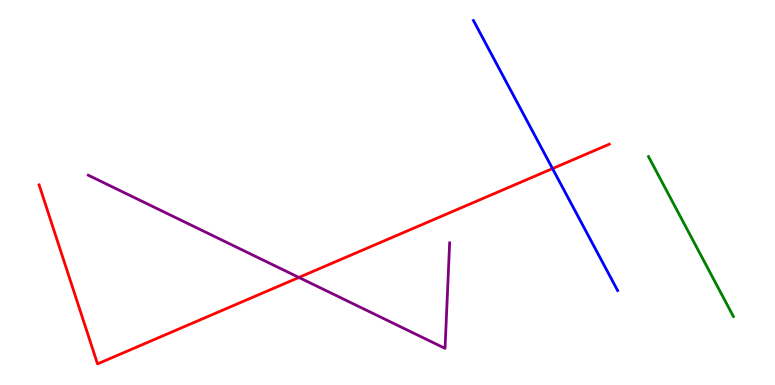[{'lines': ['blue', 'red'], 'intersections': [{'x': 7.13, 'y': 5.62}]}, {'lines': ['green', 'red'], 'intersections': []}, {'lines': ['purple', 'red'], 'intersections': [{'x': 3.86, 'y': 2.79}]}, {'lines': ['blue', 'green'], 'intersections': []}, {'lines': ['blue', 'purple'], 'intersections': []}, {'lines': ['green', 'purple'], 'intersections': []}]